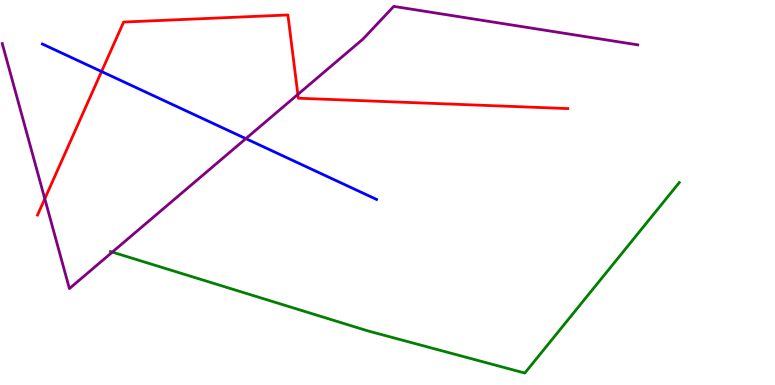[{'lines': ['blue', 'red'], 'intersections': [{'x': 1.31, 'y': 8.14}]}, {'lines': ['green', 'red'], 'intersections': []}, {'lines': ['purple', 'red'], 'intersections': [{'x': 0.578, 'y': 4.84}, {'x': 3.84, 'y': 7.55}]}, {'lines': ['blue', 'green'], 'intersections': []}, {'lines': ['blue', 'purple'], 'intersections': [{'x': 3.17, 'y': 6.4}]}, {'lines': ['green', 'purple'], 'intersections': [{'x': 1.45, 'y': 3.45}]}]